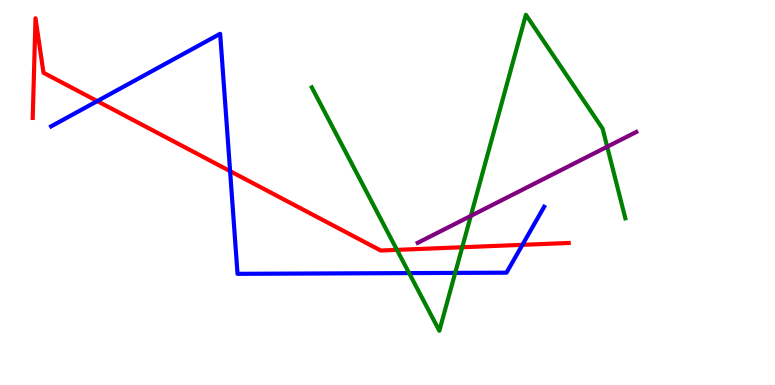[{'lines': ['blue', 'red'], 'intersections': [{'x': 1.25, 'y': 7.37}, {'x': 2.97, 'y': 5.56}, {'x': 6.74, 'y': 3.64}]}, {'lines': ['green', 'red'], 'intersections': [{'x': 5.12, 'y': 3.51}, {'x': 5.96, 'y': 3.58}]}, {'lines': ['purple', 'red'], 'intersections': []}, {'lines': ['blue', 'green'], 'intersections': [{'x': 5.28, 'y': 2.91}, {'x': 5.87, 'y': 2.91}]}, {'lines': ['blue', 'purple'], 'intersections': []}, {'lines': ['green', 'purple'], 'intersections': [{'x': 6.07, 'y': 4.39}, {'x': 7.83, 'y': 6.19}]}]